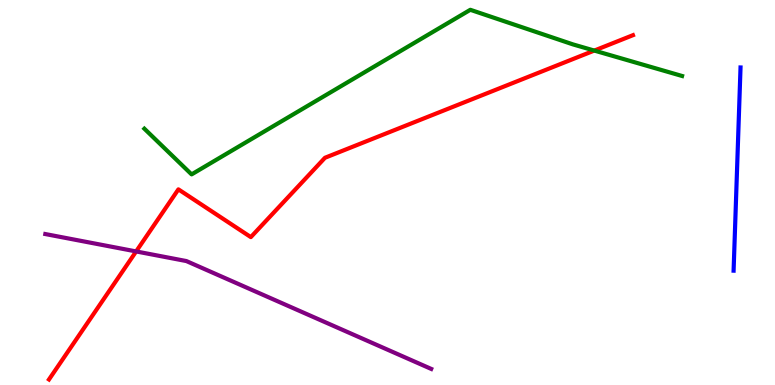[{'lines': ['blue', 'red'], 'intersections': []}, {'lines': ['green', 'red'], 'intersections': [{'x': 7.67, 'y': 8.69}]}, {'lines': ['purple', 'red'], 'intersections': [{'x': 1.76, 'y': 3.47}]}, {'lines': ['blue', 'green'], 'intersections': []}, {'lines': ['blue', 'purple'], 'intersections': []}, {'lines': ['green', 'purple'], 'intersections': []}]